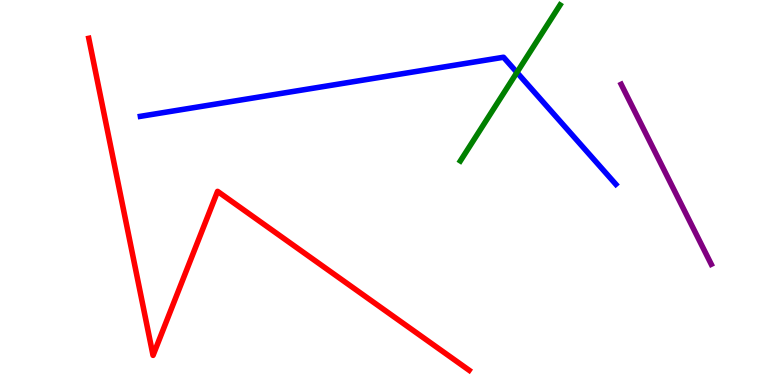[{'lines': ['blue', 'red'], 'intersections': []}, {'lines': ['green', 'red'], 'intersections': []}, {'lines': ['purple', 'red'], 'intersections': []}, {'lines': ['blue', 'green'], 'intersections': [{'x': 6.67, 'y': 8.12}]}, {'lines': ['blue', 'purple'], 'intersections': []}, {'lines': ['green', 'purple'], 'intersections': []}]